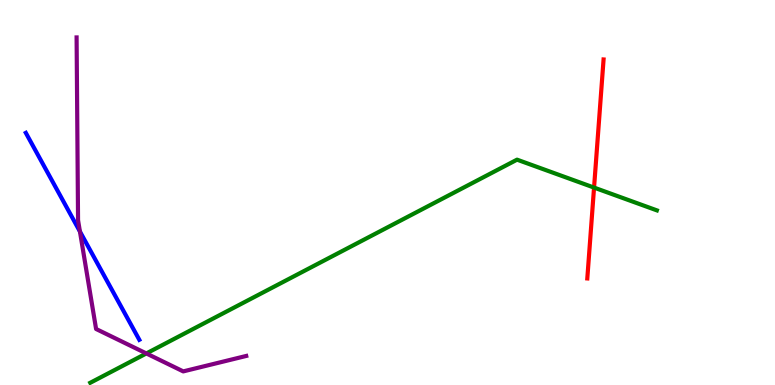[{'lines': ['blue', 'red'], 'intersections': []}, {'lines': ['green', 'red'], 'intersections': [{'x': 7.67, 'y': 5.13}]}, {'lines': ['purple', 'red'], 'intersections': []}, {'lines': ['blue', 'green'], 'intersections': []}, {'lines': ['blue', 'purple'], 'intersections': [{'x': 1.03, 'y': 3.99}]}, {'lines': ['green', 'purple'], 'intersections': [{'x': 1.89, 'y': 0.82}]}]